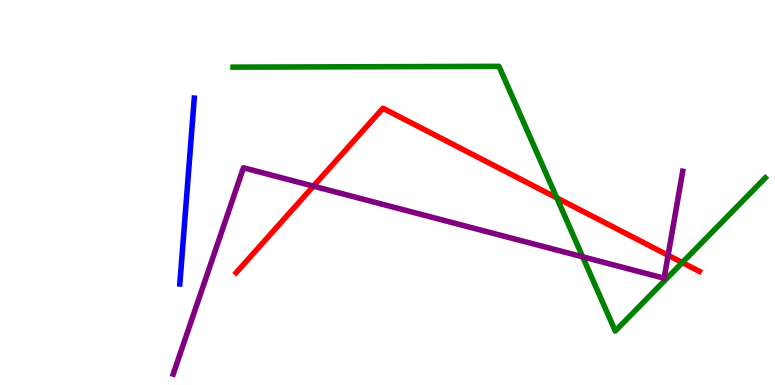[{'lines': ['blue', 'red'], 'intersections': []}, {'lines': ['green', 'red'], 'intersections': [{'x': 7.18, 'y': 4.86}, {'x': 8.8, 'y': 3.18}]}, {'lines': ['purple', 'red'], 'intersections': [{'x': 4.04, 'y': 5.16}, {'x': 8.62, 'y': 3.37}]}, {'lines': ['blue', 'green'], 'intersections': []}, {'lines': ['blue', 'purple'], 'intersections': []}, {'lines': ['green', 'purple'], 'intersections': [{'x': 7.52, 'y': 3.33}]}]